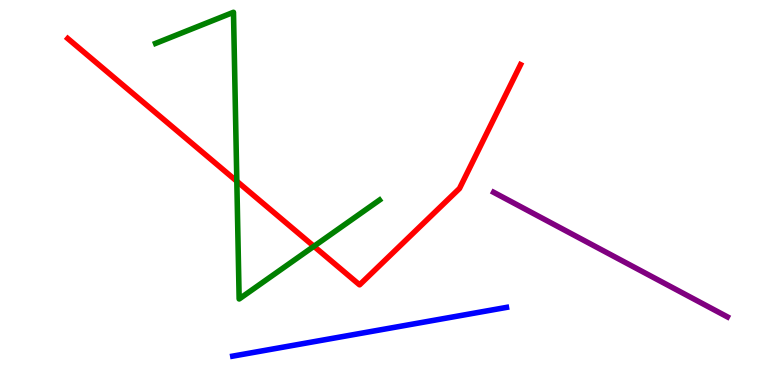[{'lines': ['blue', 'red'], 'intersections': []}, {'lines': ['green', 'red'], 'intersections': [{'x': 3.06, 'y': 5.29}, {'x': 4.05, 'y': 3.6}]}, {'lines': ['purple', 'red'], 'intersections': []}, {'lines': ['blue', 'green'], 'intersections': []}, {'lines': ['blue', 'purple'], 'intersections': []}, {'lines': ['green', 'purple'], 'intersections': []}]